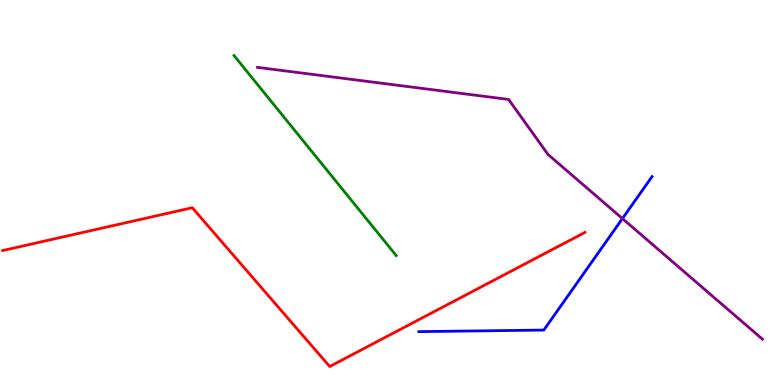[{'lines': ['blue', 'red'], 'intersections': []}, {'lines': ['green', 'red'], 'intersections': []}, {'lines': ['purple', 'red'], 'intersections': []}, {'lines': ['blue', 'green'], 'intersections': []}, {'lines': ['blue', 'purple'], 'intersections': [{'x': 8.03, 'y': 4.32}]}, {'lines': ['green', 'purple'], 'intersections': []}]